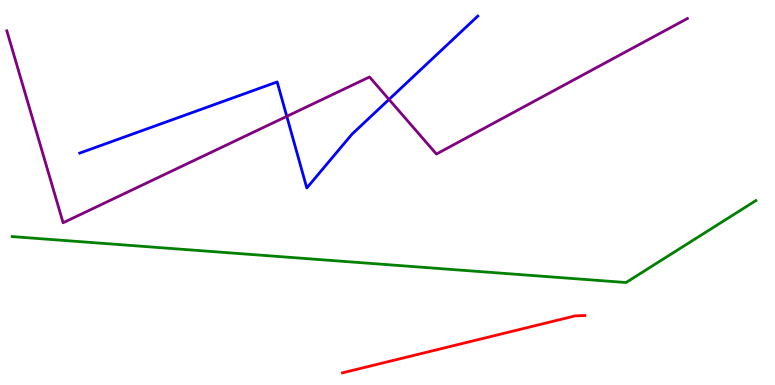[{'lines': ['blue', 'red'], 'intersections': []}, {'lines': ['green', 'red'], 'intersections': []}, {'lines': ['purple', 'red'], 'intersections': []}, {'lines': ['blue', 'green'], 'intersections': []}, {'lines': ['blue', 'purple'], 'intersections': [{'x': 3.7, 'y': 6.98}, {'x': 5.02, 'y': 7.42}]}, {'lines': ['green', 'purple'], 'intersections': []}]